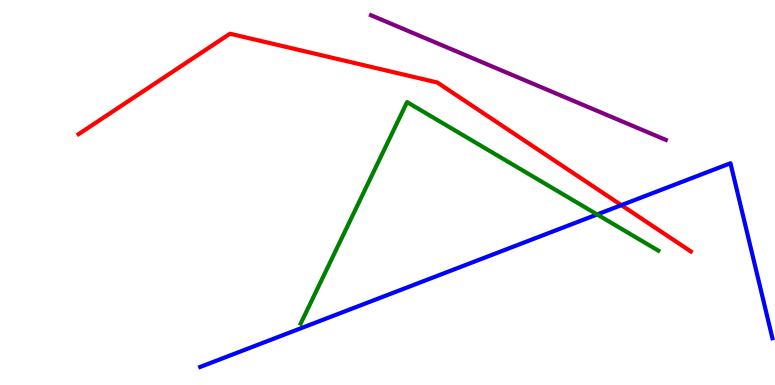[{'lines': ['blue', 'red'], 'intersections': [{'x': 8.02, 'y': 4.67}]}, {'lines': ['green', 'red'], 'intersections': []}, {'lines': ['purple', 'red'], 'intersections': []}, {'lines': ['blue', 'green'], 'intersections': [{'x': 7.71, 'y': 4.43}]}, {'lines': ['blue', 'purple'], 'intersections': []}, {'lines': ['green', 'purple'], 'intersections': []}]